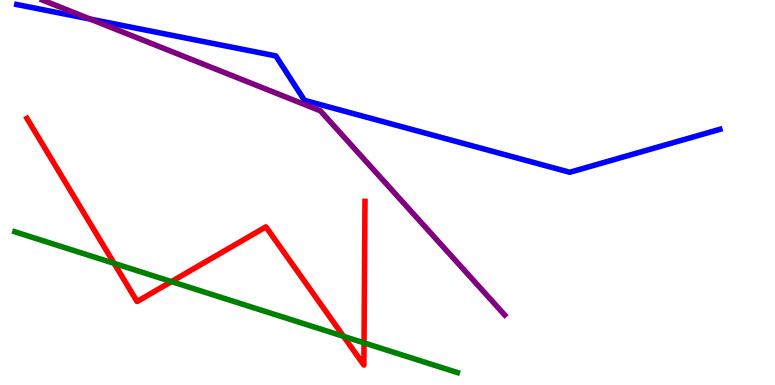[{'lines': ['blue', 'red'], 'intersections': []}, {'lines': ['green', 'red'], 'intersections': [{'x': 1.47, 'y': 3.16}, {'x': 2.21, 'y': 2.69}, {'x': 4.43, 'y': 1.26}, {'x': 4.7, 'y': 1.09}]}, {'lines': ['purple', 'red'], 'intersections': []}, {'lines': ['blue', 'green'], 'intersections': []}, {'lines': ['blue', 'purple'], 'intersections': [{'x': 1.16, 'y': 9.5}]}, {'lines': ['green', 'purple'], 'intersections': []}]